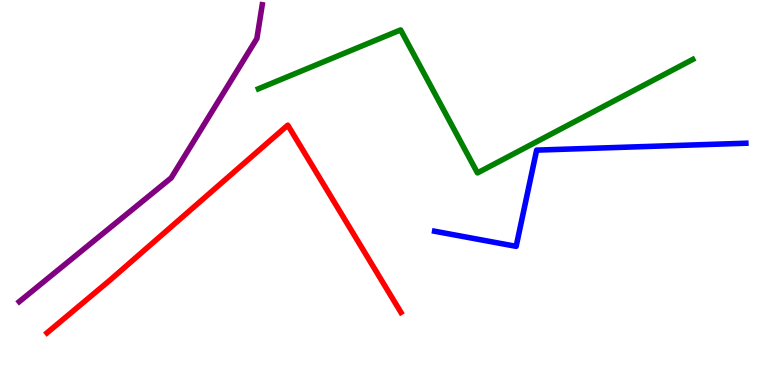[{'lines': ['blue', 'red'], 'intersections': []}, {'lines': ['green', 'red'], 'intersections': []}, {'lines': ['purple', 'red'], 'intersections': []}, {'lines': ['blue', 'green'], 'intersections': []}, {'lines': ['blue', 'purple'], 'intersections': []}, {'lines': ['green', 'purple'], 'intersections': []}]